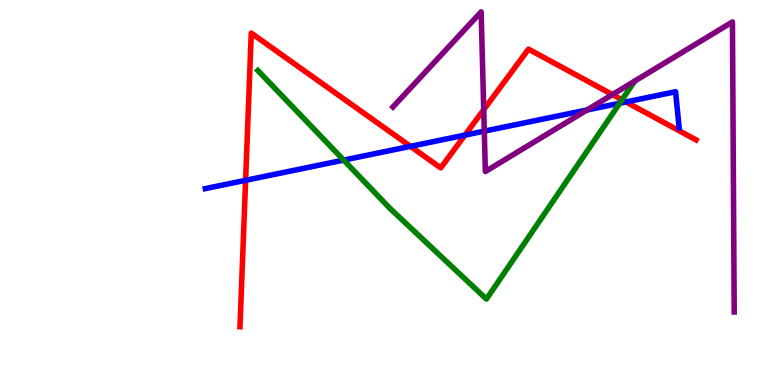[{'lines': ['blue', 'red'], 'intersections': [{'x': 3.17, 'y': 5.32}, {'x': 5.3, 'y': 6.2}, {'x': 6.0, 'y': 6.49}, {'x': 8.08, 'y': 7.35}]}, {'lines': ['green', 'red'], 'intersections': [{'x': 8.03, 'y': 7.41}]}, {'lines': ['purple', 'red'], 'intersections': [{'x': 6.24, 'y': 7.15}, {'x': 7.9, 'y': 7.54}]}, {'lines': ['blue', 'green'], 'intersections': [{'x': 4.43, 'y': 5.84}, {'x': 8.0, 'y': 7.32}]}, {'lines': ['blue', 'purple'], 'intersections': [{'x': 6.25, 'y': 6.59}, {'x': 7.57, 'y': 7.14}]}, {'lines': ['green', 'purple'], 'intersections': []}]